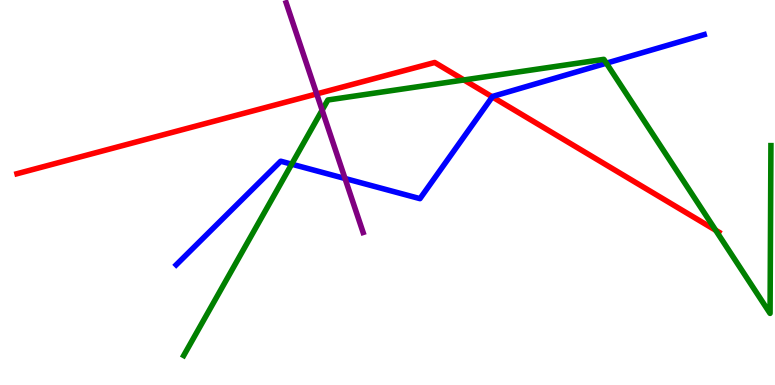[{'lines': ['blue', 'red'], 'intersections': [{'x': 6.35, 'y': 7.48}]}, {'lines': ['green', 'red'], 'intersections': [{'x': 5.99, 'y': 7.92}, {'x': 9.23, 'y': 4.02}]}, {'lines': ['purple', 'red'], 'intersections': [{'x': 4.09, 'y': 7.56}]}, {'lines': ['blue', 'green'], 'intersections': [{'x': 3.76, 'y': 5.74}, {'x': 7.82, 'y': 8.36}]}, {'lines': ['blue', 'purple'], 'intersections': [{'x': 4.45, 'y': 5.36}]}, {'lines': ['green', 'purple'], 'intersections': [{'x': 4.16, 'y': 7.14}]}]